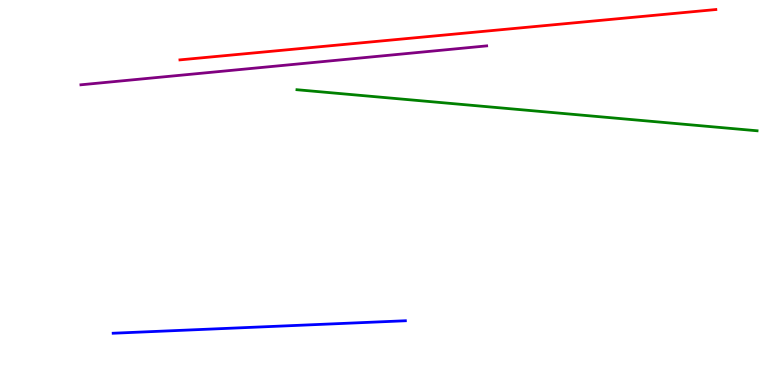[{'lines': ['blue', 'red'], 'intersections': []}, {'lines': ['green', 'red'], 'intersections': []}, {'lines': ['purple', 'red'], 'intersections': []}, {'lines': ['blue', 'green'], 'intersections': []}, {'lines': ['blue', 'purple'], 'intersections': []}, {'lines': ['green', 'purple'], 'intersections': []}]